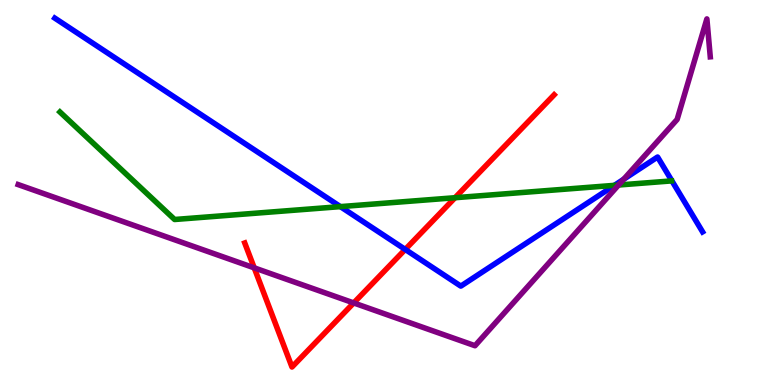[{'lines': ['blue', 'red'], 'intersections': [{'x': 5.23, 'y': 3.52}]}, {'lines': ['green', 'red'], 'intersections': [{'x': 5.87, 'y': 4.86}]}, {'lines': ['purple', 'red'], 'intersections': [{'x': 3.28, 'y': 3.04}, {'x': 4.56, 'y': 2.13}]}, {'lines': ['blue', 'green'], 'intersections': [{'x': 4.39, 'y': 4.63}, {'x': 7.93, 'y': 5.19}]}, {'lines': ['blue', 'purple'], 'intersections': [{'x': 8.05, 'y': 5.34}]}, {'lines': ['green', 'purple'], 'intersections': [{'x': 7.98, 'y': 5.19}]}]